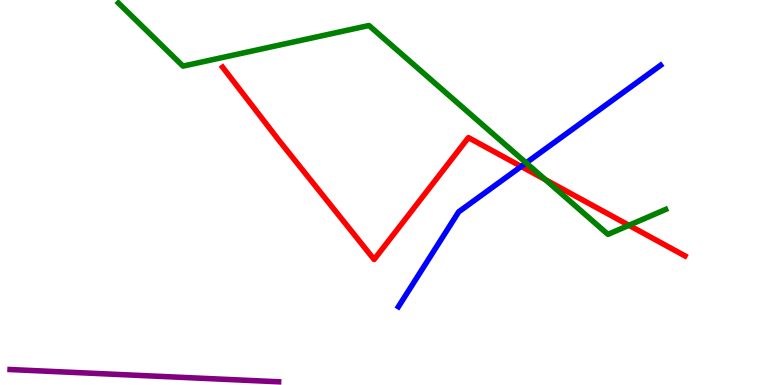[{'lines': ['blue', 'red'], 'intersections': [{'x': 6.73, 'y': 5.68}]}, {'lines': ['green', 'red'], 'intersections': [{'x': 7.04, 'y': 5.33}, {'x': 8.12, 'y': 4.15}]}, {'lines': ['purple', 'red'], 'intersections': []}, {'lines': ['blue', 'green'], 'intersections': [{'x': 6.79, 'y': 5.77}]}, {'lines': ['blue', 'purple'], 'intersections': []}, {'lines': ['green', 'purple'], 'intersections': []}]